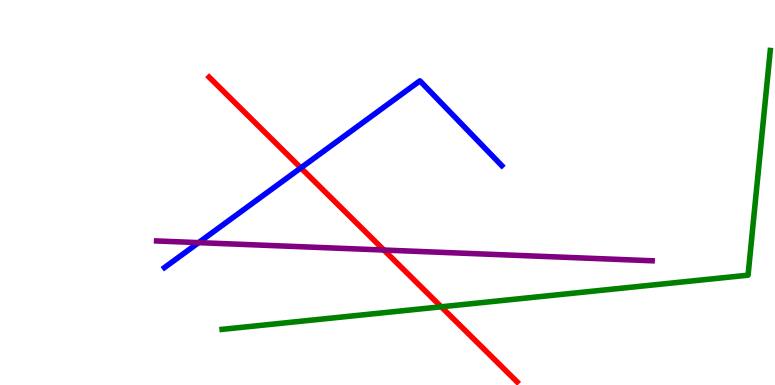[{'lines': ['blue', 'red'], 'intersections': [{'x': 3.88, 'y': 5.64}]}, {'lines': ['green', 'red'], 'intersections': [{'x': 5.69, 'y': 2.03}]}, {'lines': ['purple', 'red'], 'intersections': [{'x': 4.95, 'y': 3.51}]}, {'lines': ['blue', 'green'], 'intersections': []}, {'lines': ['blue', 'purple'], 'intersections': [{'x': 2.56, 'y': 3.7}]}, {'lines': ['green', 'purple'], 'intersections': []}]